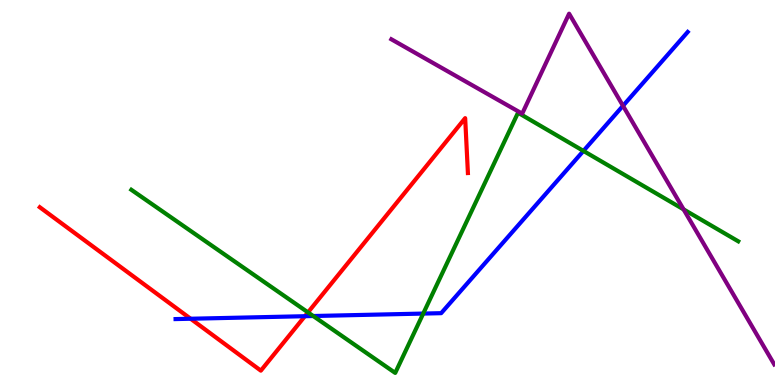[{'lines': ['blue', 'red'], 'intersections': [{'x': 2.46, 'y': 1.72}, {'x': 3.93, 'y': 1.79}]}, {'lines': ['green', 'red'], 'intersections': [{'x': 3.97, 'y': 1.89}]}, {'lines': ['purple', 'red'], 'intersections': []}, {'lines': ['blue', 'green'], 'intersections': [{'x': 4.04, 'y': 1.79}, {'x': 5.46, 'y': 1.86}, {'x': 7.53, 'y': 6.08}]}, {'lines': ['blue', 'purple'], 'intersections': [{'x': 8.04, 'y': 7.25}]}, {'lines': ['green', 'purple'], 'intersections': [{'x': 8.82, 'y': 4.56}]}]